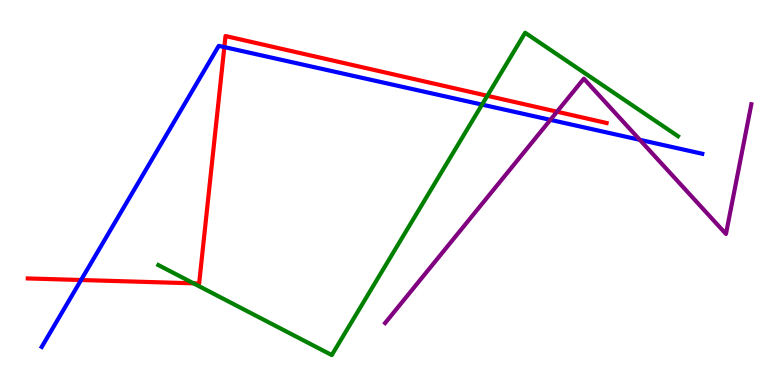[{'lines': ['blue', 'red'], 'intersections': [{'x': 1.05, 'y': 2.73}, {'x': 2.89, 'y': 8.78}]}, {'lines': ['green', 'red'], 'intersections': [{'x': 2.5, 'y': 2.64}, {'x': 6.29, 'y': 7.51}]}, {'lines': ['purple', 'red'], 'intersections': [{'x': 7.19, 'y': 7.1}]}, {'lines': ['blue', 'green'], 'intersections': [{'x': 6.22, 'y': 7.28}]}, {'lines': ['blue', 'purple'], 'intersections': [{'x': 7.1, 'y': 6.89}, {'x': 8.26, 'y': 6.37}]}, {'lines': ['green', 'purple'], 'intersections': []}]